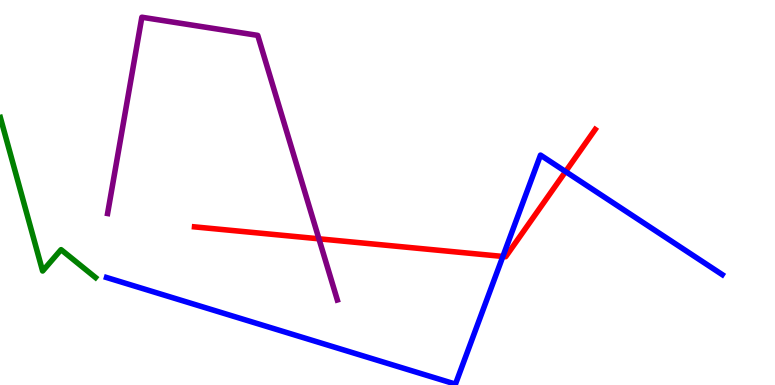[{'lines': ['blue', 'red'], 'intersections': [{'x': 6.49, 'y': 3.34}, {'x': 7.3, 'y': 5.54}]}, {'lines': ['green', 'red'], 'intersections': []}, {'lines': ['purple', 'red'], 'intersections': [{'x': 4.12, 'y': 3.8}]}, {'lines': ['blue', 'green'], 'intersections': []}, {'lines': ['blue', 'purple'], 'intersections': []}, {'lines': ['green', 'purple'], 'intersections': []}]